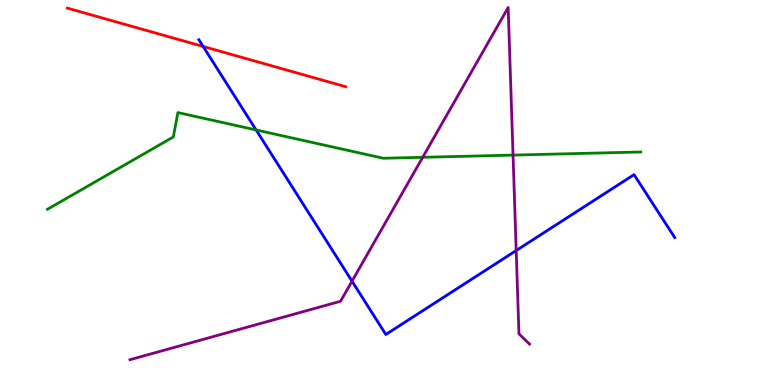[{'lines': ['blue', 'red'], 'intersections': [{'x': 2.62, 'y': 8.79}]}, {'lines': ['green', 'red'], 'intersections': []}, {'lines': ['purple', 'red'], 'intersections': []}, {'lines': ['blue', 'green'], 'intersections': [{'x': 3.3, 'y': 6.62}]}, {'lines': ['blue', 'purple'], 'intersections': [{'x': 4.54, 'y': 2.7}, {'x': 6.66, 'y': 3.49}]}, {'lines': ['green', 'purple'], 'intersections': [{'x': 5.45, 'y': 5.91}, {'x': 6.62, 'y': 5.97}]}]